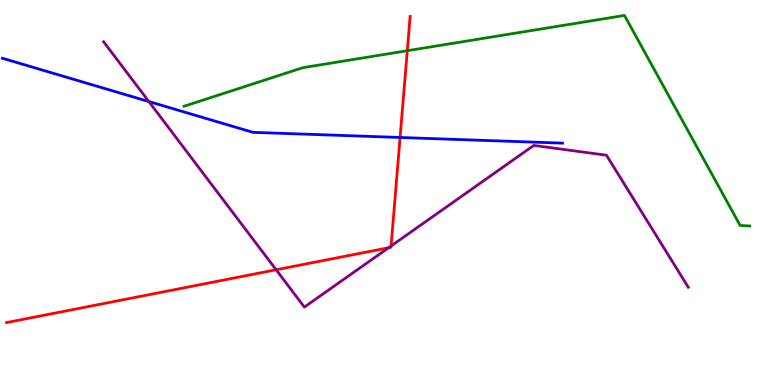[{'lines': ['blue', 'red'], 'intersections': [{'x': 5.16, 'y': 6.43}]}, {'lines': ['green', 'red'], 'intersections': [{'x': 5.26, 'y': 8.68}]}, {'lines': ['purple', 'red'], 'intersections': [{'x': 3.56, 'y': 2.99}, {'x': 5.01, 'y': 3.57}, {'x': 5.05, 'y': 3.61}]}, {'lines': ['blue', 'green'], 'intersections': []}, {'lines': ['blue', 'purple'], 'intersections': [{'x': 1.92, 'y': 7.36}]}, {'lines': ['green', 'purple'], 'intersections': []}]